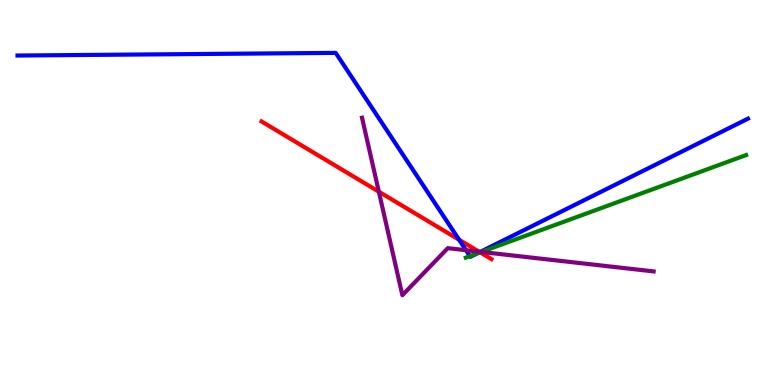[{'lines': ['blue', 'red'], 'intersections': [{'x': 5.92, 'y': 3.77}, {'x': 6.19, 'y': 3.45}]}, {'lines': ['green', 'red'], 'intersections': [{'x': 6.2, 'y': 3.44}]}, {'lines': ['purple', 'red'], 'intersections': [{'x': 4.89, 'y': 5.02}, {'x': 6.18, 'y': 3.46}]}, {'lines': ['blue', 'green'], 'intersections': [{'x': 6.06, 'y': 3.35}, {'x': 6.15, 'y': 3.41}]}, {'lines': ['blue', 'purple'], 'intersections': [{'x': 6.01, 'y': 3.5}, {'x': 6.2, 'y': 3.46}]}, {'lines': ['green', 'purple'], 'intersections': [{'x': 6.21, 'y': 3.46}]}]